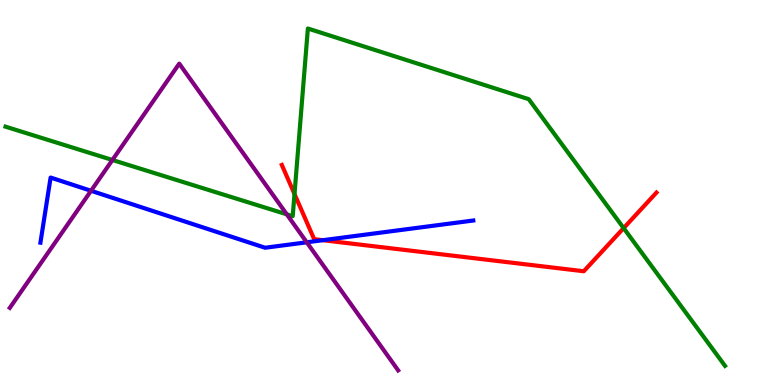[{'lines': ['blue', 'red'], 'intersections': [{'x': 4.17, 'y': 3.76}]}, {'lines': ['green', 'red'], 'intersections': [{'x': 3.8, 'y': 4.96}, {'x': 8.05, 'y': 4.08}]}, {'lines': ['purple', 'red'], 'intersections': []}, {'lines': ['blue', 'green'], 'intersections': []}, {'lines': ['blue', 'purple'], 'intersections': [{'x': 1.17, 'y': 5.04}, {'x': 3.96, 'y': 3.71}]}, {'lines': ['green', 'purple'], 'intersections': [{'x': 1.45, 'y': 5.84}, {'x': 3.7, 'y': 4.43}]}]